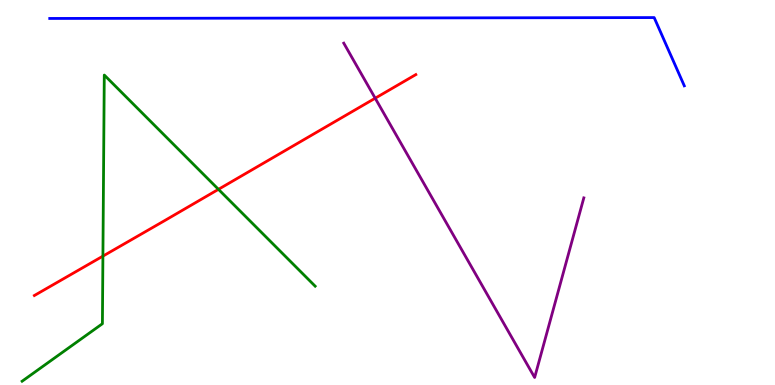[{'lines': ['blue', 'red'], 'intersections': []}, {'lines': ['green', 'red'], 'intersections': [{'x': 1.33, 'y': 3.35}, {'x': 2.82, 'y': 5.08}]}, {'lines': ['purple', 'red'], 'intersections': [{'x': 4.84, 'y': 7.45}]}, {'lines': ['blue', 'green'], 'intersections': []}, {'lines': ['blue', 'purple'], 'intersections': []}, {'lines': ['green', 'purple'], 'intersections': []}]